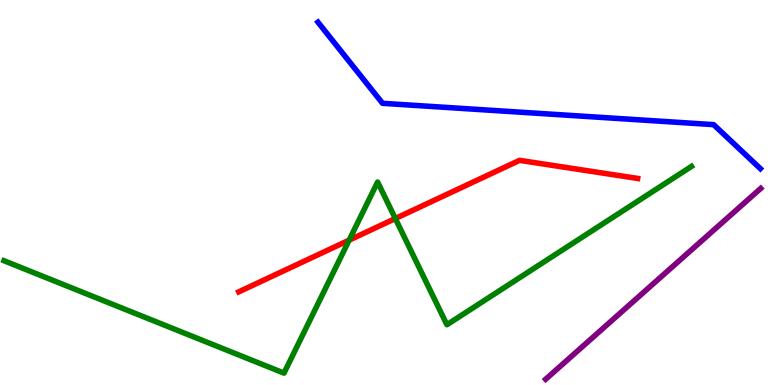[{'lines': ['blue', 'red'], 'intersections': []}, {'lines': ['green', 'red'], 'intersections': [{'x': 4.5, 'y': 3.76}, {'x': 5.1, 'y': 4.32}]}, {'lines': ['purple', 'red'], 'intersections': []}, {'lines': ['blue', 'green'], 'intersections': []}, {'lines': ['blue', 'purple'], 'intersections': []}, {'lines': ['green', 'purple'], 'intersections': []}]